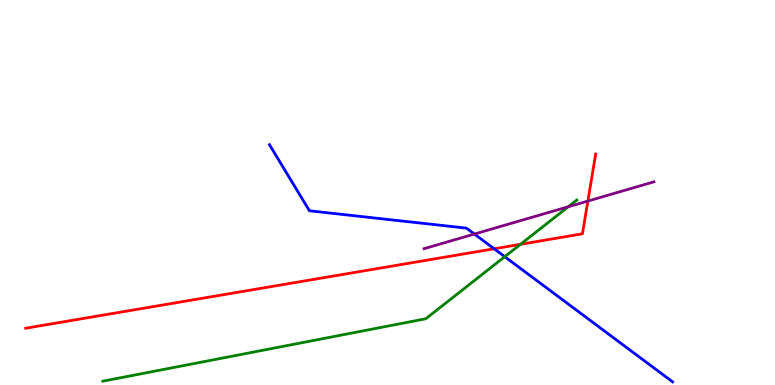[{'lines': ['blue', 'red'], 'intersections': [{'x': 6.38, 'y': 3.54}]}, {'lines': ['green', 'red'], 'intersections': [{'x': 6.72, 'y': 3.65}]}, {'lines': ['purple', 'red'], 'intersections': [{'x': 7.59, 'y': 4.78}]}, {'lines': ['blue', 'green'], 'intersections': [{'x': 6.51, 'y': 3.33}]}, {'lines': ['blue', 'purple'], 'intersections': [{'x': 6.12, 'y': 3.92}]}, {'lines': ['green', 'purple'], 'intersections': [{'x': 7.33, 'y': 4.63}]}]